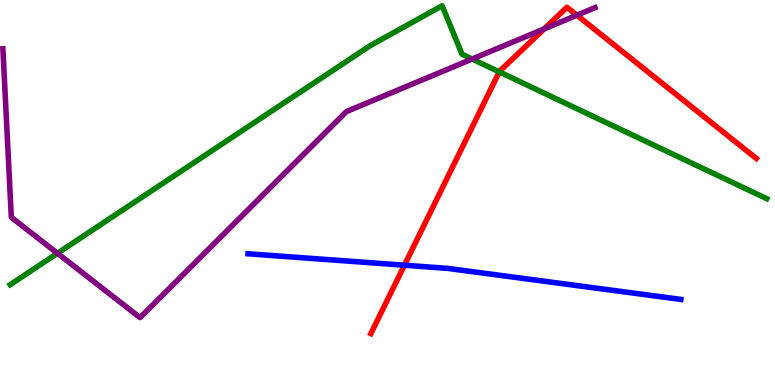[{'lines': ['blue', 'red'], 'intersections': [{'x': 5.22, 'y': 3.11}]}, {'lines': ['green', 'red'], 'intersections': [{'x': 6.44, 'y': 8.13}]}, {'lines': ['purple', 'red'], 'intersections': [{'x': 7.02, 'y': 9.25}, {'x': 7.44, 'y': 9.6}]}, {'lines': ['blue', 'green'], 'intersections': []}, {'lines': ['blue', 'purple'], 'intersections': []}, {'lines': ['green', 'purple'], 'intersections': [{'x': 0.741, 'y': 3.42}, {'x': 6.09, 'y': 8.47}]}]